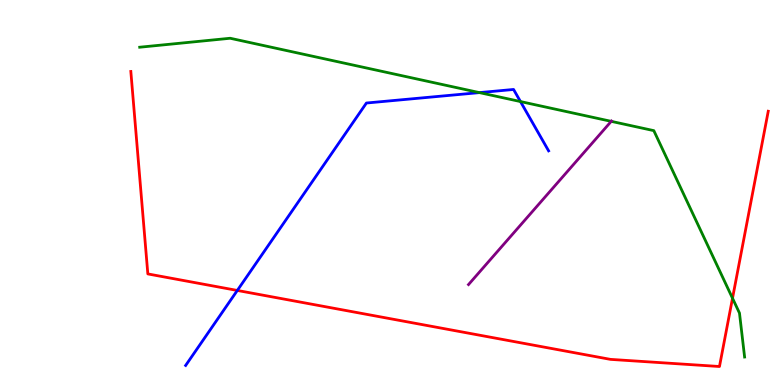[{'lines': ['blue', 'red'], 'intersections': [{'x': 3.06, 'y': 2.46}]}, {'lines': ['green', 'red'], 'intersections': [{'x': 9.45, 'y': 2.25}]}, {'lines': ['purple', 'red'], 'intersections': []}, {'lines': ['blue', 'green'], 'intersections': [{'x': 6.19, 'y': 7.59}, {'x': 6.72, 'y': 7.36}]}, {'lines': ['blue', 'purple'], 'intersections': []}, {'lines': ['green', 'purple'], 'intersections': [{'x': 7.89, 'y': 6.85}]}]